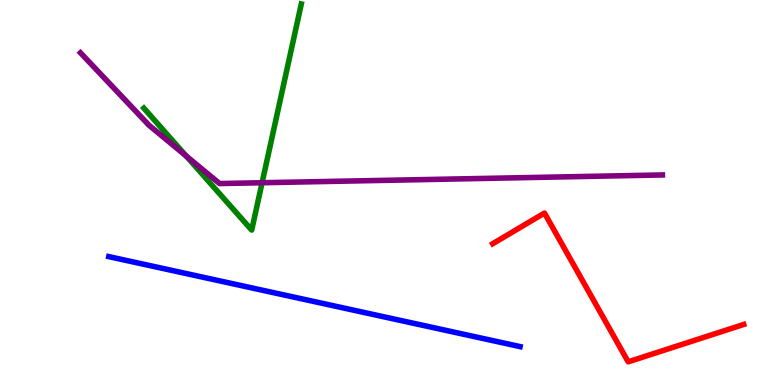[{'lines': ['blue', 'red'], 'intersections': []}, {'lines': ['green', 'red'], 'intersections': []}, {'lines': ['purple', 'red'], 'intersections': []}, {'lines': ['blue', 'green'], 'intersections': []}, {'lines': ['blue', 'purple'], 'intersections': []}, {'lines': ['green', 'purple'], 'intersections': [{'x': 2.4, 'y': 5.95}, {'x': 3.38, 'y': 5.25}]}]